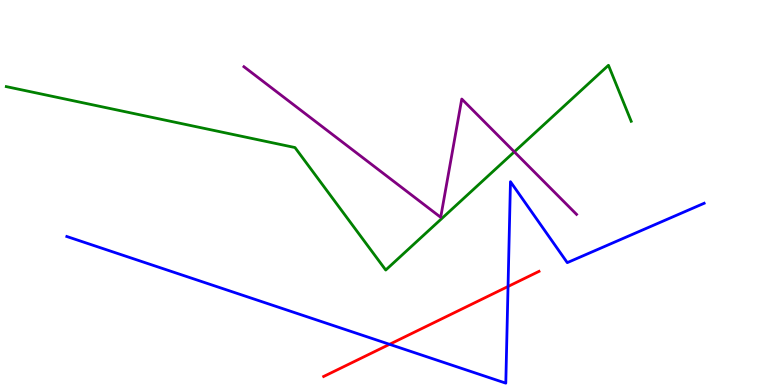[{'lines': ['blue', 'red'], 'intersections': [{'x': 5.03, 'y': 1.06}, {'x': 6.56, 'y': 2.56}]}, {'lines': ['green', 'red'], 'intersections': []}, {'lines': ['purple', 'red'], 'intersections': []}, {'lines': ['blue', 'green'], 'intersections': []}, {'lines': ['blue', 'purple'], 'intersections': []}, {'lines': ['green', 'purple'], 'intersections': [{'x': 6.64, 'y': 6.06}]}]